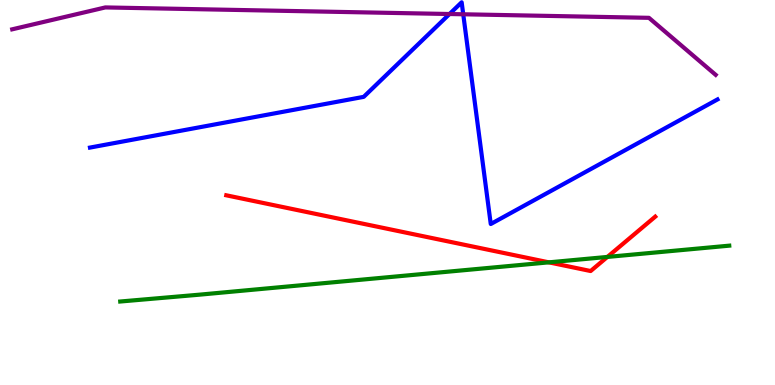[{'lines': ['blue', 'red'], 'intersections': []}, {'lines': ['green', 'red'], 'intersections': [{'x': 7.08, 'y': 3.19}, {'x': 7.84, 'y': 3.33}]}, {'lines': ['purple', 'red'], 'intersections': []}, {'lines': ['blue', 'green'], 'intersections': []}, {'lines': ['blue', 'purple'], 'intersections': [{'x': 5.8, 'y': 9.64}, {'x': 5.98, 'y': 9.63}]}, {'lines': ['green', 'purple'], 'intersections': []}]